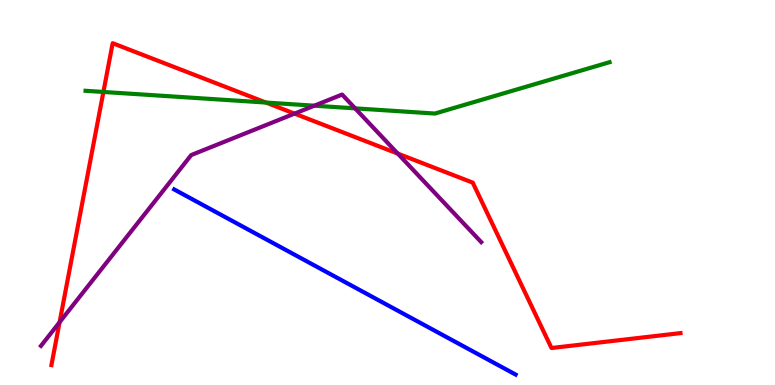[{'lines': ['blue', 'red'], 'intersections': []}, {'lines': ['green', 'red'], 'intersections': [{'x': 1.33, 'y': 7.61}, {'x': 3.43, 'y': 7.34}]}, {'lines': ['purple', 'red'], 'intersections': [{'x': 0.769, 'y': 1.63}, {'x': 3.8, 'y': 7.05}, {'x': 5.13, 'y': 6.01}]}, {'lines': ['blue', 'green'], 'intersections': []}, {'lines': ['blue', 'purple'], 'intersections': []}, {'lines': ['green', 'purple'], 'intersections': [{'x': 4.06, 'y': 7.25}, {'x': 4.58, 'y': 7.19}]}]